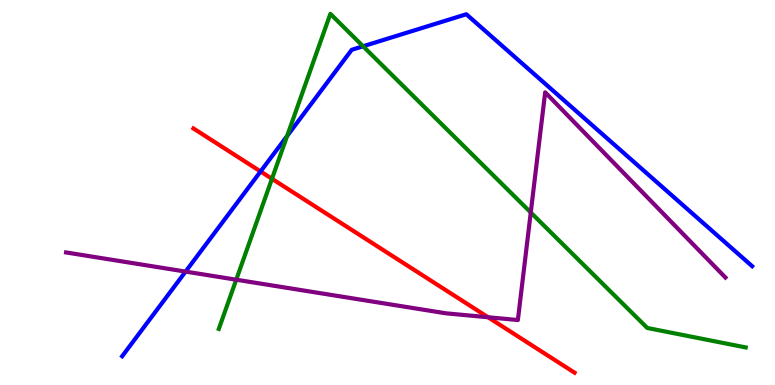[{'lines': ['blue', 'red'], 'intersections': [{'x': 3.36, 'y': 5.55}]}, {'lines': ['green', 'red'], 'intersections': [{'x': 3.51, 'y': 5.36}]}, {'lines': ['purple', 'red'], 'intersections': [{'x': 6.3, 'y': 1.76}]}, {'lines': ['blue', 'green'], 'intersections': [{'x': 3.7, 'y': 6.47}, {'x': 4.68, 'y': 8.8}]}, {'lines': ['blue', 'purple'], 'intersections': [{'x': 2.39, 'y': 2.95}]}, {'lines': ['green', 'purple'], 'intersections': [{'x': 3.05, 'y': 2.73}, {'x': 6.85, 'y': 4.48}]}]